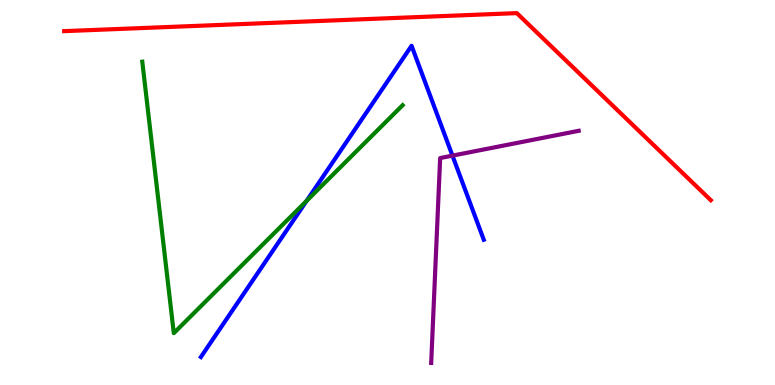[{'lines': ['blue', 'red'], 'intersections': []}, {'lines': ['green', 'red'], 'intersections': []}, {'lines': ['purple', 'red'], 'intersections': []}, {'lines': ['blue', 'green'], 'intersections': [{'x': 3.96, 'y': 4.78}]}, {'lines': ['blue', 'purple'], 'intersections': [{'x': 5.84, 'y': 5.96}]}, {'lines': ['green', 'purple'], 'intersections': []}]